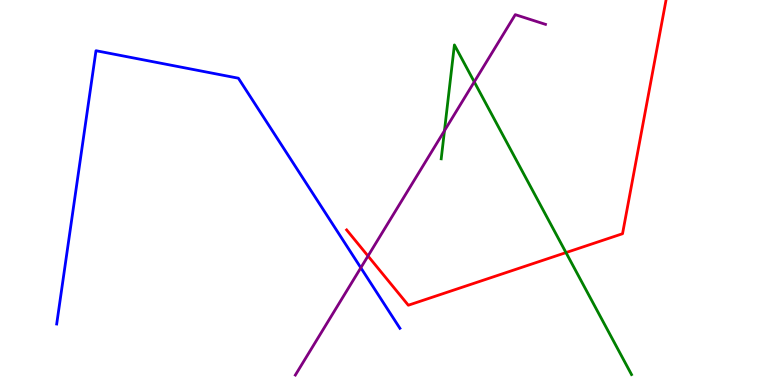[{'lines': ['blue', 'red'], 'intersections': []}, {'lines': ['green', 'red'], 'intersections': [{'x': 7.3, 'y': 3.44}]}, {'lines': ['purple', 'red'], 'intersections': [{'x': 4.75, 'y': 3.35}]}, {'lines': ['blue', 'green'], 'intersections': []}, {'lines': ['blue', 'purple'], 'intersections': [{'x': 4.66, 'y': 3.04}]}, {'lines': ['green', 'purple'], 'intersections': [{'x': 5.74, 'y': 6.61}, {'x': 6.12, 'y': 7.87}]}]